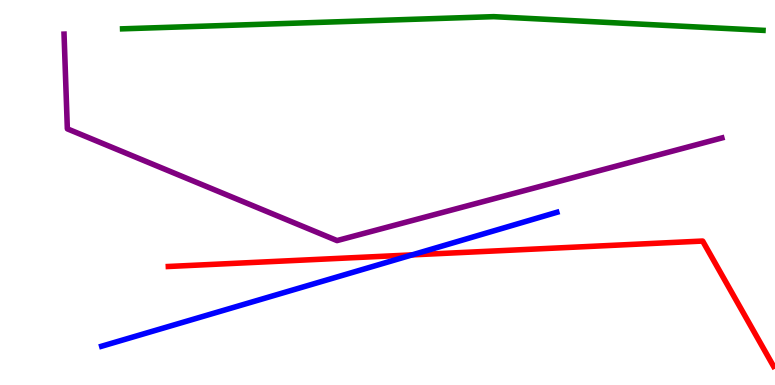[{'lines': ['blue', 'red'], 'intersections': [{'x': 5.32, 'y': 3.38}]}, {'lines': ['green', 'red'], 'intersections': []}, {'lines': ['purple', 'red'], 'intersections': []}, {'lines': ['blue', 'green'], 'intersections': []}, {'lines': ['blue', 'purple'], 'intersections': []}, {'lines': ['green', 'purple'], 'intersections': []}]